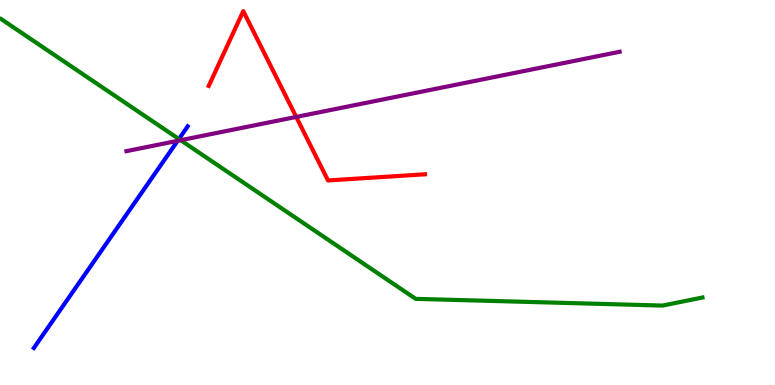[{'lines': ['blue', 'red'], 'intersections': []}, {'lines': ['green', 'red'], 'intersections': []}, {'lines': ['purple', 'red'], 'intersections': [{'x': 3.82, 'y': 6.96}]}, {'lines': ['blue', 'green'], 'intersections': [{'x': 2.31, 'y': 6.39}]}, {'lines': ['blue', 'purple'], 'intersections': [{'x': 2.29, 'y': 6.34}]}, {'lines': ['green', 'purple'], 'intersections': [{'x': 2.33, 'y': 6.36}]}]